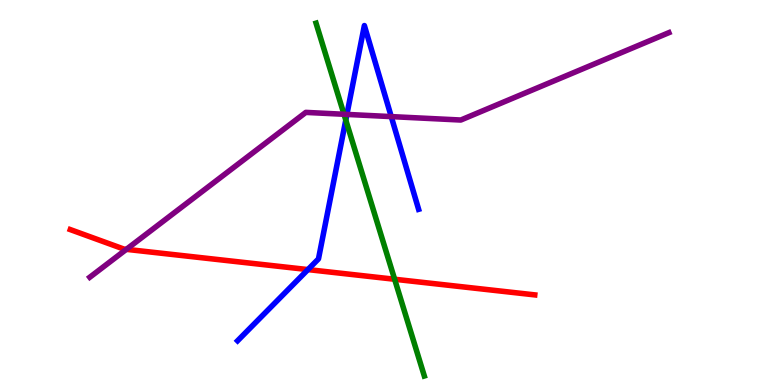[{'lines': ['blue', 'red'], 'intersections': [{'x': 3.97, 'y': 3.0}]}, {'lines': ['green', 'red'], 'intersections': [{'x': 5.09, 'y': 2.75}]}, {'lines': ['purple', 'red'], 'intersections': [{'x': 1.63, 'y': 3.52}]}, {'lines': ['blue', 'green'], 'intersections': [{'x': 4.46, 'y': 6.88}]}, {'lines': ['blue', 'purple'], 'intersections': [{'x': 4.48, 'y': 7.03}, {'x': 5.05, 'y': 6.97}]}, {'lines': ['green', 'purple'], 'intersections': [{'x': 4.44, 'y': 7.03}]}]